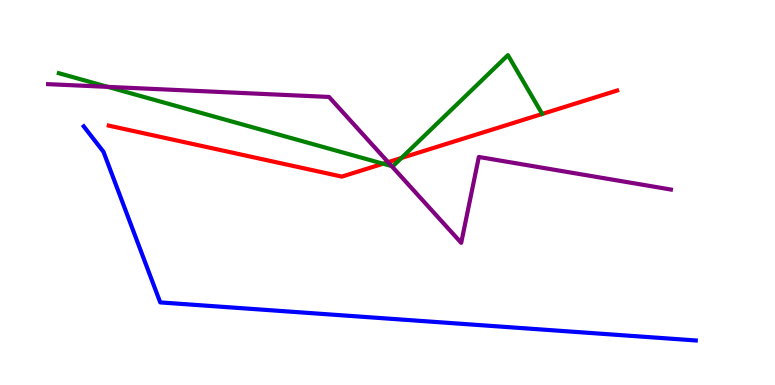[{'lines': ['blue', 'red'], 'intersections': []}, {'lines': ['green', 'red'], 'intersections': [{'x': 4.94, 'y': 5.75}, {'x': 5.18, 'y': 5.9}]}, {'lines': ['purple', 'red'], 'intersections': [{'x': 5.01, 'y': 5.79}]}, {'lines': ['blue', 'green'], 'intersections': []}, {'lines': ['blue', 'purple'], 'intersections': []}, {'lines': ['green', 'purple'], 'intersections': [{'x': 1.39, 'y': 7.74}, {'x': 5.05, 'y': 5.69}]}]